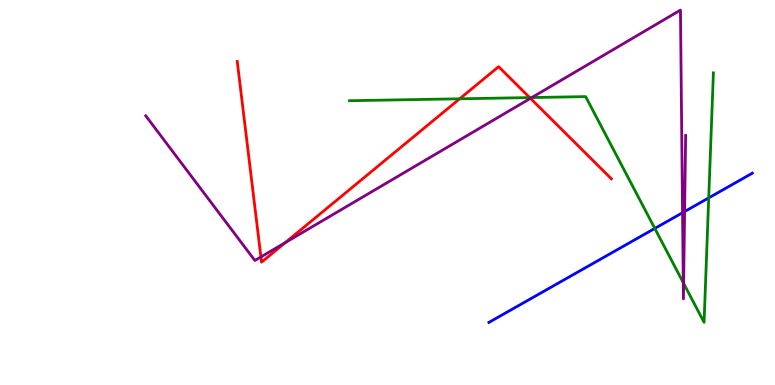[{'lines': ['blue', 'red'], 'intersections': []}, {'lines': ['green', 'red'], 'intersections': [{'x': 5.93, 'y': 7.43}, {'x': 6.83, 'y': 7.47}]}, {'lines': ['purple', 'red'], 'intersections': [{'x': 3.37, 'y': 3.33}, {'x': 3.68, 'y': 3.7}, {'x': 6.84, 'y': 7.45}]}, {'lines': ['blue', 'green'], 'intersections': [{'x': 8.45, 'y': 4.07}, {'x': 9.14, 'y': 4.86}]}, {'lines': ['blue', 'purple'], 'intersections': [{'x': 8.81, 'y': 4.47}, {'x': 8.83, 'y': 4.51}]}, {'lines': ['green', 'purple'], 'intersections': [{'x': 6.86, 'y': 7.47}, {'x': 8.82, 'y': 2.66}, {'x': 8.82, 'y': 2.64}]}]